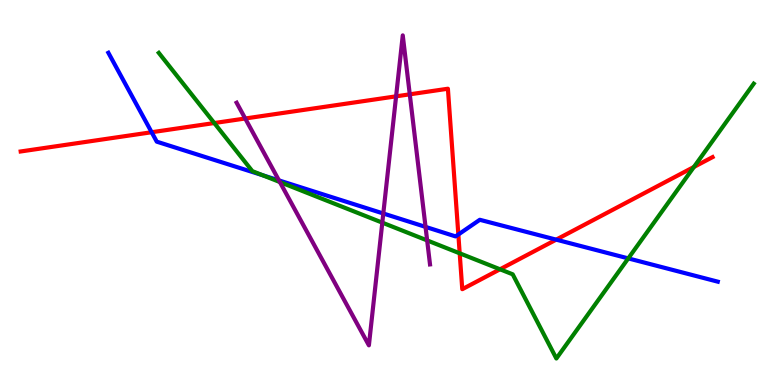[{'lines': ['blue', 'red'], 'intersections': [{'x': 1.96, 'y': 6.57}, {'x': 5.91, 'y': 3.91}, {'x': 7.18, 'y': 3.78}]}, {'lines': ['green', 'red'], 'intersections': [{'x': 2.76, 'y': 6.8}, {'x': 5.93, 'y': 3.42}, {'x': 6.45, 'y': 3.01}, {'x': 8.95, 'y': 5.66}]}, {'lines': ['purple', 'red'], 'intersections': [{'x': 3.16, 'y': 6.92}, {'x': 5.11, 'y': 7.5}, {'x': 5.29, 'y': 7.55}]}, {'lines': ['blue', 'green'], 'intersections': [{'x': 3.39, 'y': 5.45}, {'x': 8.11, 'y': 3.29}]}, {'lines': ['blue', 'purple'], 'intersections': [{'x': 3.6, 'y': 5.31}, {'x': 4.95, 'y': 4.45}, {'x': 5.49, 'y': 4.11}]}, {'lines': ['green', 'purple'], 'intersections': [{'x': 3.61, 'y': 5.27}, {'x': 4.93, 'y': 4.22}, {'x': 5.51, 'y': 3.76}]}]